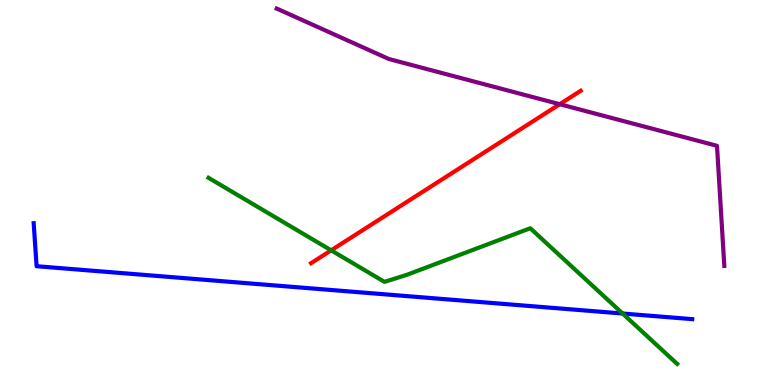[{'lines': ['blue', 'red'], 'intersections': []}, {'lines': ['green', 'red'], 'intersections': [{'x': 4.27, 'y': 3.5}]}, {'lines': ['purple', 'red'], 'intersections': [{'x': 7.22, 'y': 7.29}]}, {'lines': ['blue', 'green'], 'intersections': [{'x': 8.03, 'y': 1.86}]}, {'lines': ['blue', 'purple'], 'intersections': []}, {'lines': ['green', 'purple'], 'intersections': []}]